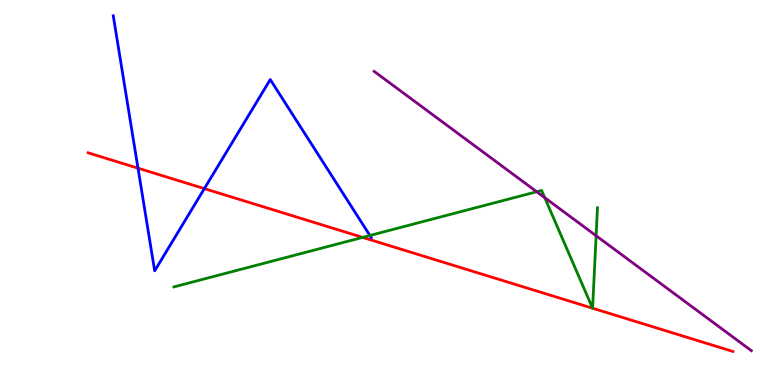[{'lines': ['blue', 'red'], 'intersections': [{'x': 1.78, 'y': 5.63}, {'x': 2.64, 'y': 5.1}]}, {'lines': ['green', 'red'], 'intersections': [{'x': 4.68, 'y': 3.83}, {'x': 7.65, 'y': 1.99}, {'x': 7.65, 'y': 1.99}]}, {'lines': ['purple', 'red'], 'intersections': []}, {'lines': ['blue', 'green'], 'intersections': [{'x': 4.77, 'y': 3.88}]}, {'lines': ['blue', 'purple'], 'intersections': []}, {'lines': ['green', 'purple'], 'intersections': [{'x': 6.93, 'y': 5.02}, {'x': 7.03, 'y': 4.87}, {'x': 7.69, 'y': 3.88}]}]